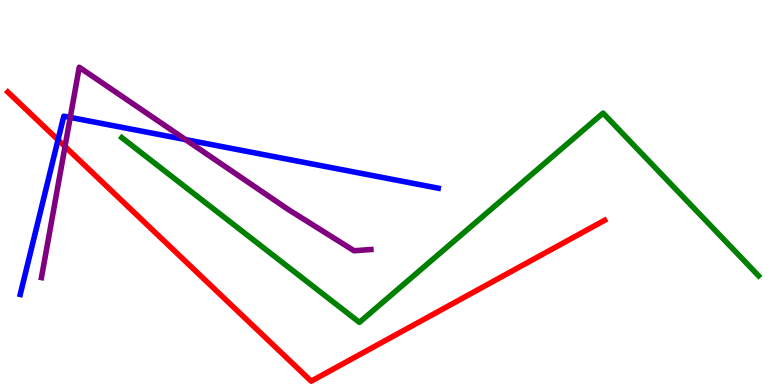[{'lines': ['blue', 'red'], 'intersections': [{'x': 0.749, 'y': 6.37}]}, {'lines': ['green', 'red'], 'intersections': []}, {'lines': ['purple', 'red'], 'intersections': [{'x': 0.839, 'y': 6.19}]}, {'lines': ['blue', 'green'], 'intersections': []}, {'lines': ['blue', 'purple'], 'intersections': [{'x': 0.906, 'y': 6.95}, {'x': 2.39, 'y': 6.37}]}, {'lines': ['green', 'purple'], 'intersections': []}]